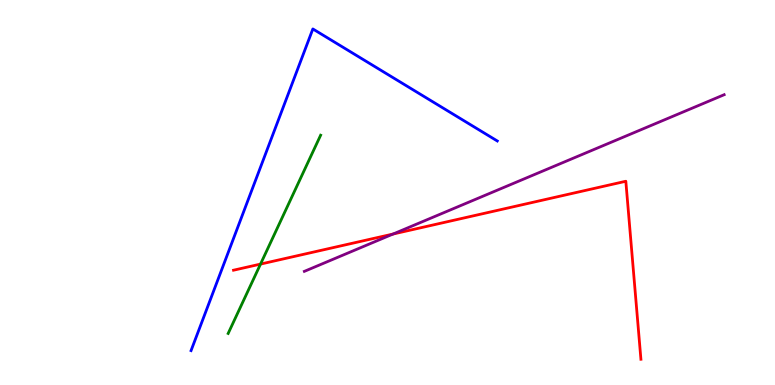[{'lines': ['blue', 'red'], 'intersections': []}, {'lines': ['green', 'red'], 'intersections': [{'x': 3.36, 'y': 3.14}]}, {'lines': ['purple', 'red'], 'intersections': [{'x': 5.07, 'y': 3.92}]}, {'lines': ['blue', 'green'], 'intersections': []}, {'lines': ['blue', 'purple'], 'intersections': []}, {'lines': ['green', 'purple'], 'intersections': []}]